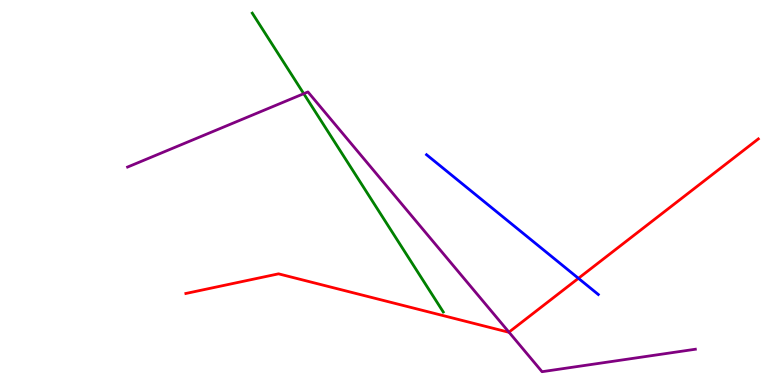[{'lines': ['blue', 'red'], 'intersections': [{'x': 7.46, 'y': 2.77}]}, {'lines': ['green', 'red'], 'intersections': []}, {'lines': ['purple', 'red'], 'intersections': [{'x': 6.57, 'y': 1.37}]}, {'lines': ['blue', 'green'], 'intersections': []}, {'lines': ['blue', 'purple'], 'intersections': []}, {'lines': ['green', 'purple'], 'intersections': [{'x': 3.92, 'y': 7.57}]}]